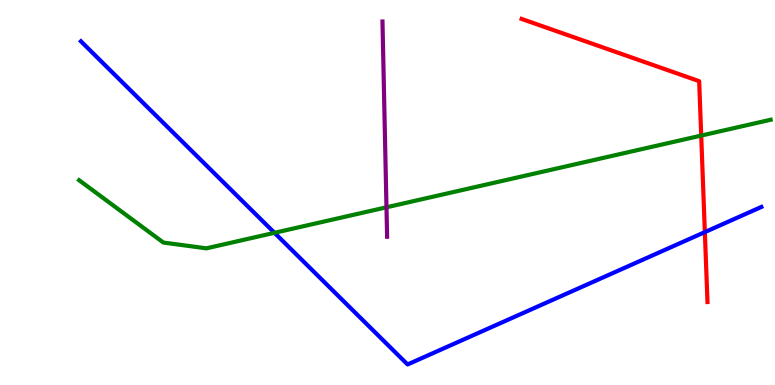[{'lines': ['blue', 'red'], 'intersections': [{'x': 9.09, 'y': 3.97}]}, {'lines': ['green', 'red'], 'intersections': [{'x': 9.05, 'y': 6.48}]}, {'lines': ['purple', 'red'], 'intersections': []}, {'lines': ['blue', 'green'], 'intersections': [{'x': 3.54, 'y': 3.95}]}, {'lines': ['blue', 'purple'], 'intersections': []}, {'lines': ['green', 'purple'], 'intersections': [{'x': 4.99, 'y': 4.62}]}]